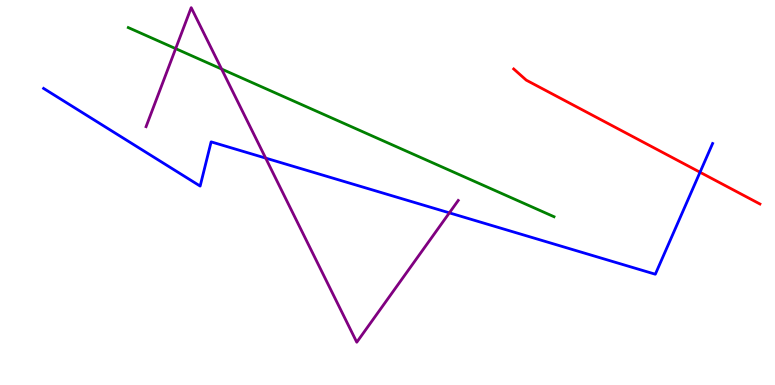[{'lines': ['blue', 'red'], 'intersections': [{'x': 9.03, 'y': 5.53}]}, {'lines': ['green', 'red'], 'intersections': []}, {'lines': ['purple', 'red'], 'intersections': []}, {'lines': ['blue', 'green'], 'intersections': []}, {'lines': ['blue', 'purple'], 'intersections': [{'x': 3.43, 'y': 5.89}, {'x': 5.8, 'y': 4.47}]}, {'lines': ['green', 'purple'], 'intersections': [{'x': 2.27, 'y': 8.74}, {'x': 2.86, 'y': 8.21}]}]